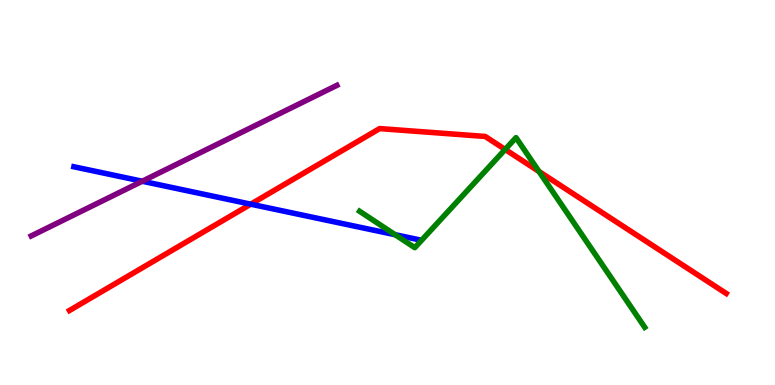[{'lines': ['blue', 'red'], 'intersections': [{'x': 3.24, 'y': 4.7}]}, {'lines': ['green', 'red'], 'intersections': [{'x': 6.52, 'y': 6.12}, {'x': 6.95, 'y': 5.55}]}, {'lines': ['purple', 'red'], 'intersections': []}, {'lines': ['blue', 'green'], 'intersections': [{'x': 5.1, 'y': 3.9}]}, {'lines': ['blue', 'purple'], 'intersections': [{'x': 1.84, 'y': 5.29}]}, {'lines': ['green', 'purple'], 'intersections': []}]